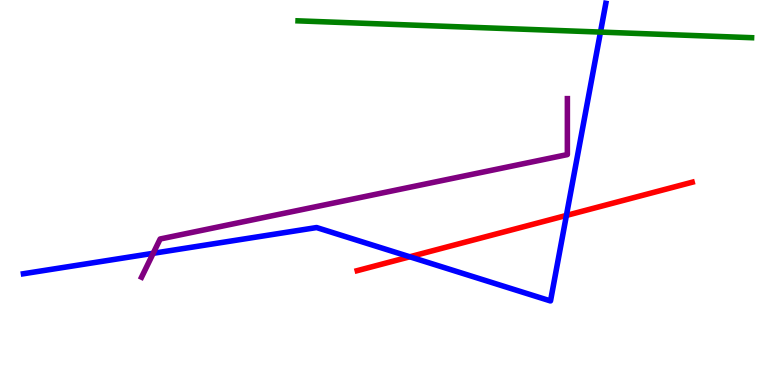[{'lines': ['blue', 'red'], 'intersections': [{'x': 5.29, 'y': 3.33}, {'x': 7.31, 'y': 4.4}]}, {'lines': ['green', 'red'], 'intersections': []}, {'lines': ['purple', 'red'], 'intersections': []}, {'lines': ['blue', 'green'], 'intersections': [{'x': 7.75, 'y': 9.17}]}, {'lines': ['blue', 'purple'], 'intersections': [{'x': 1.98, 'y': 3.42}]}, {'lines': ['green', 'purple'], 'intersections': []}]